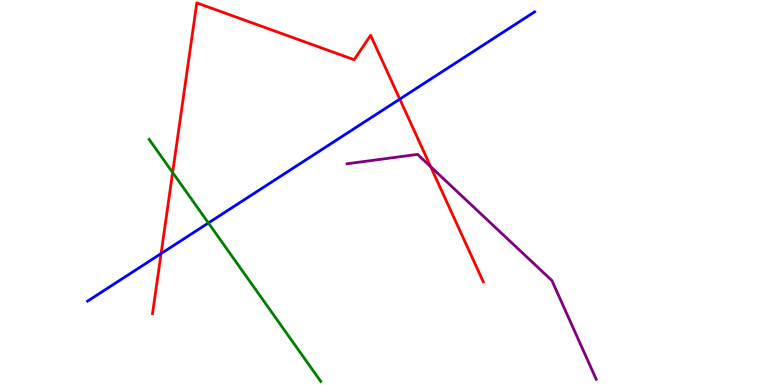[{'lines': ['blue', 'red'], 'intersections': [{'x': 2.08, 'y': 3.41}, {'x': 5.16, 'y': 7.43}]}, {'lines': ['green', 'red'], 'intersections': [{'x': 2.23, 'y': 5.52}]}, {'lines': ['purple', 'red'], 'intersections': [{'x': 5.56, 'y': 5.67}]}, {'lines': ['blue', 'green'], 'intersections': [{'x': 2.69, 'y': 4.21}]}, {'lines': ['blue', 'purple'], 'intersections': []}, {'lines': ['green', 'purple'], 'intersections': []}]